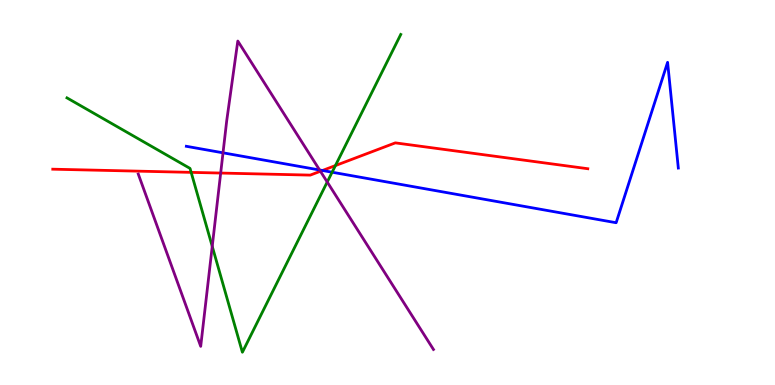[{'lines': ['blue', 'red'], 'intersections': [{'x': 4.16, 'y': 5.57}]}, {'lines': ['green', 'red'], 'intersections': [{'x': 2.47, 'y': 5.52}, {'x': 4.33, 'y': 5.7}]}, {'lines': ['purple', 'red'], 'intersections': [{'x': 2.85, 'y': 5.51}, {'x': 4.13, 'y': 5.55}]}, {'lines': ['blue', 'green'], 'intersections': [{'x': 4.29, 'y': 5.53}]}, {'lines': ['blue', 'purple'], 'intersections': [{'x': 2.88, 'y': 6.03}, {'x': 4.12, 'y': 5.58}]}, {'lines': ['green', 'purple'], 'intersections': [{'x': 2.74, 'y': 3.6}, {'x': 4.22, 'y': 5.27}]}]